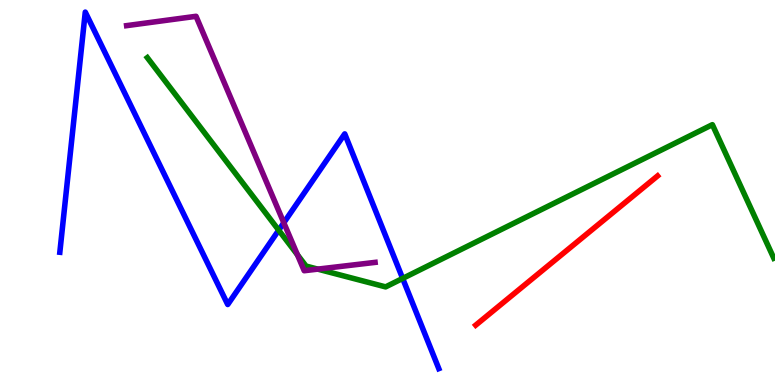[{'lines': ['blue', 'red'], 'intersections': []}, {'lines': ['green', 'red'], 'intersections': []}, {'lines': ['purple', 'red'], 'intersections': []}, {'lines': ['blue', 'green'], 'intersections': [{'x': 3.6, 'y': 4.02}, {'x': 5.2, 'y': 2.77}]}, {'lines': ['blue', 'purple'], 'intersections': [{'x': 3.66, 'y': 4.21}]}, {'lines': ['green', 'purple'], 'intersections': [{'x': 3.84, 'y': 3.38}, {'x': 4.1, 'y': 3.01}]}]